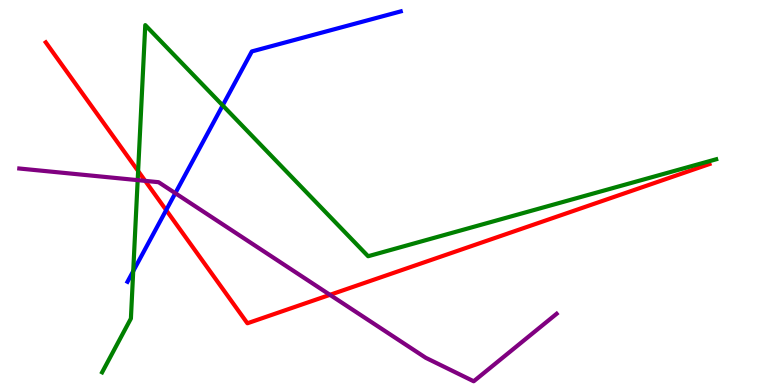[{'lines': ['blue', 'red'], 'intersections': [{'x': 2.14, 'y': 4.54}]}, {'lines': ['green', 'red'], 'intersections': [{'x': 1.78, 'y': 5.56}]}, {'lines': ['purple', 'red'], 'intersections': [{'x': 1.87, 'y': 5.3}, {'x': 4.26, 'y': 2.34}]}, {'lines': ['blue', 'green'], 'intersections': [{'x': 1.72, 'y': 2.96}, {'x': 2.87, 'y': 7.26}]}, {'lines': ['blue', 'purple'], 'intersections': [{'x': 2.26, 'y': 4.98}]}, {'lines': ['green', 'purple'], 'intersections': [{'x': 1.78, 'y': 5.32}]}]